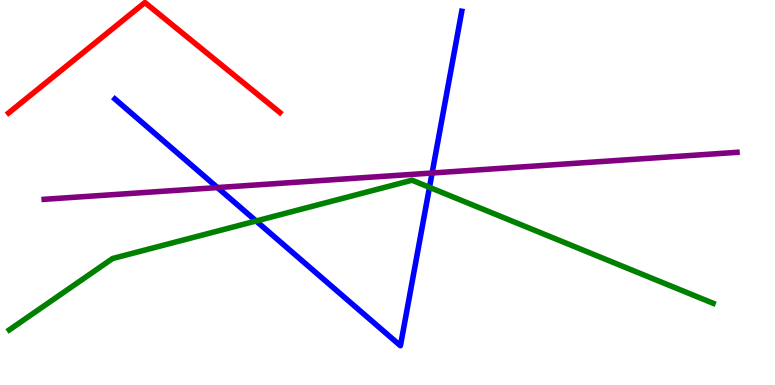[{'lines': ['blue', 'red'], 'intersections': []}, {'lines': ['green', 'red'], 'intersections': []}, {'lines': ['purple', 'red'], 'intersections': []}, {'lines': ['blue', 'green'], 'intersections': [{'x': 3.3, 'y': 4.26}, {'x': 5.54, 'y': 5.13}]}, {'lines': ['blue', 'purple'], 'intersections': [{'x': 2.81, 'y': 5.13}, {'x': 5.58, 'y': 5.51}]}, {'lines': ['green', 'purple'], 'intersections': []}]